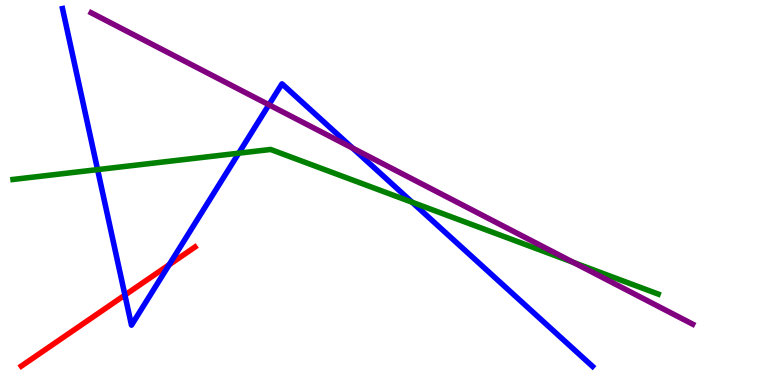[{'lines': ['blue', 'red'], 'intersections': [{'x': 1.61, 'y': 2.34}, {'x': 2.18, 'y': 3.12}]}, {'lines': ['green', 'red'], 'intersections': []}, {'lines': ['purple', 'red'], 'intersections': []}, {'lines': ['blue', 'green'], 'intersections': [{'x': 1.26, 'y': 5.59}, {'x': 3.08, 'y': 6.02}, {'x': 5.32, 'y': 4.75}]}, {'lines': ['blue', 'purple'], 'intersections': [{'x': 3.47, 'y': 7.28}, {'x': 4.55, 'y': 6.15}]}, {'lines': ['green', 'purple'], 'intersections': [{'x': 7.4, 'y': 3.18}]}]